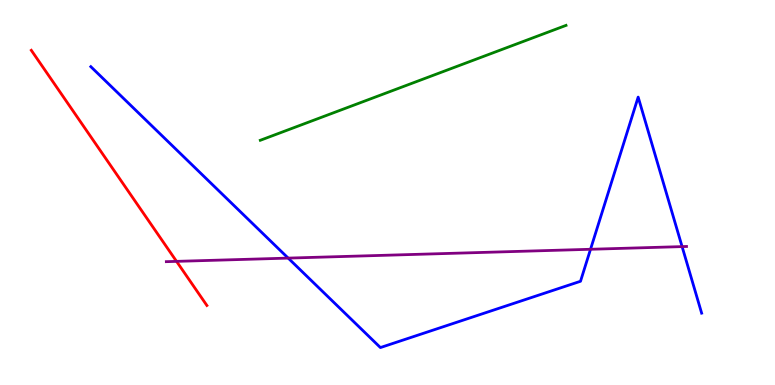[{'lines': ['blue', 'red'], 'intersections': []}, {'lines': ['green', 'red'], 'intersections': []}, {'lines': ['purple', 'red'], 'intersections': [{'x': 2.28, 'y': 3.21}]}, {'lines': ['blue', 'green'], 'intersections': []}, {'lines': ['blue', 'purple'], 'intersections': [{'x': 3.72, 'y': 3.3}, {'x': 7.62, 'y': 3.53}, {'x': 8.8, 'y': 3.59}]}, {'lines': ['green', 'purple'], 'intersections': []}]